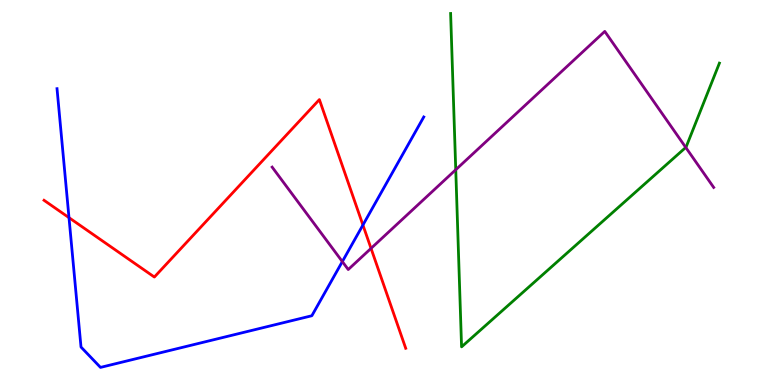[{'lines': ['blue', 'red'], 'intersections': [{'x': 0.89, 'y': 4.35}, {'x': 4.68, 'y': 4.16}]}, {'lines': ['green', 'red'], 'intersections': []}, {'lines': ['purple', 'red'], 'intersections': [{'x': 4.79, 'y': 3.55}]}, {'lines': ['blue', 'green'], 'intersections': []}, {'lines': ['blue', 'purple'], 'intersections': [{'x': 4.42, 'y': 3.21}]}, {'lines': ['green', 'purple'], 'intersections': [{'x': 5.88, 'y': 5.59}, {'x': 8.85, 'y': 6.17}]}]